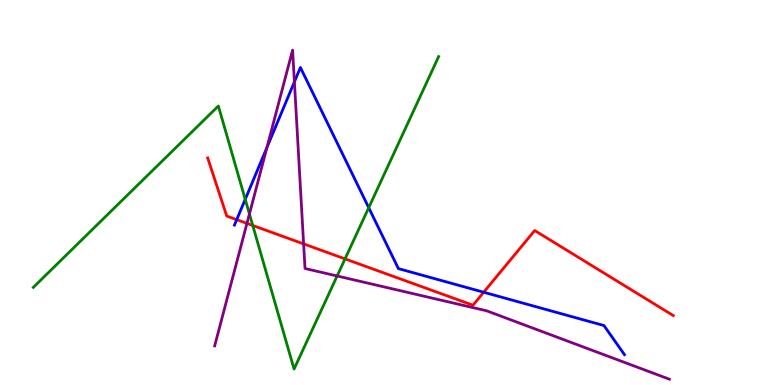[{'lines': ['blue', 'red'], 'intersections': [{'x': 3.05, 'y': 4.29}, {'x': 6.24, 'y': 2.41}]}, {'lines': ['green', 'red'], 'intersections': [{'x': 3.26, 'y': 4.14}, {'x': 4.45, 'y': 3.28}]}, {'lines': ['purple', 'red'], 'intersections': [{'x': 3.19, 'y': 4.2}, {'x': 3.92, 'y': 3.67}]}, {'lines': ['blue', 'green'], 'intersections': [{'x': 3.16, 'y': 4.82}, {'x': 4.76, 'y': 4.61}]}, {'lines': ['blue', 'purple'], 'intersections': [{'x': 3.44, 'y': 6.17}, {'x': 3.8, 'y': 7.87}]}, {'lines': ['green', 'purple'], 'intersections': [{'x': 3.22, 'y': 4.44}, {'x': 4.35, 'y': 2.83}]}]